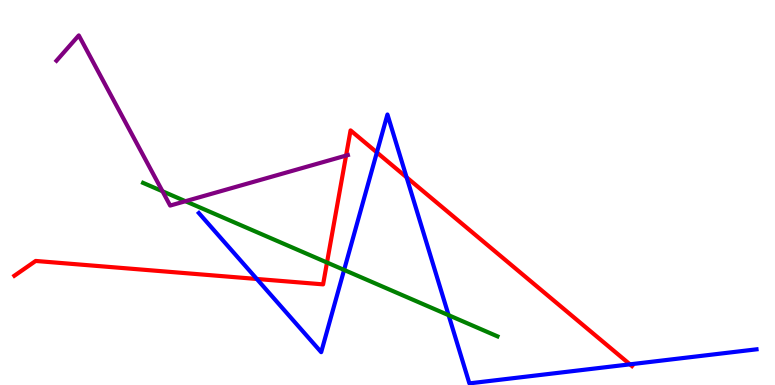[{'lines': ['blue', 'red'], 'intersections': [{'x': 3.31, 'y': 2.75}, {'x': 4.86, 'y': 6.04}, {'x': 5.25, 'y': 5.39}, {'x': 8.13, 'y': 0.537}]}, {'lines': ['green', 'red'], 'intersections': [{'x': 4.22, 'y': 3.18}]}, {'lines': ['purple', 'red'], 'intersections': [{'x': 4.47, 'y': 5.96}]}, {'lines': ['blue', 'green'], 'intersections': [{'x': 4.44, 'y': 2.99}, {'x': 5.79, 'y': 1.81}]}, {'lines': ['blue', 'purple'], 'intersections': []}, {'lines': ['green', 'purple'], 'intersections': [{'x': 2.1, 'y': 5.03}, {'x': 2.39, 'y': 4.77}]}]